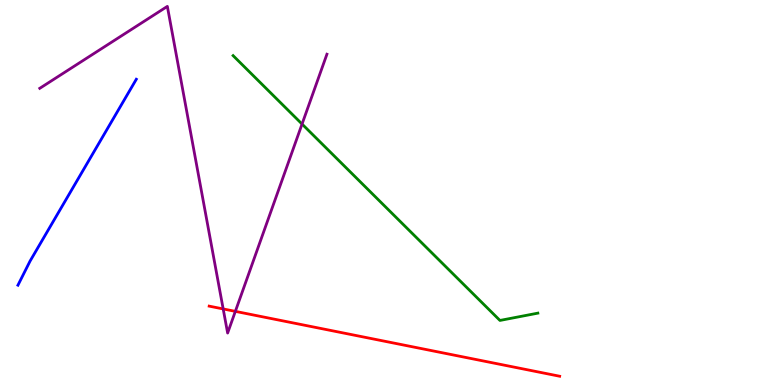[{'lines': ['blue', 'red'], 'intersections': []}, {'lines': ['green', 'red'], 'intersections': []}, {'lines': ['purple', 'red'], 'intersections': [{'x': 2.88, 'y': 1.98}, {'x': 3.04, 'y': 1.91}]}, {'lines': ['blue', 'green'], 'intersections': []}, {'lines': ['blue', 'purple'], 'intersections': []}, {'lines': ['green', 'purple'], 'intersections': [{'x': 3.9, 'y': 6.78}]}]